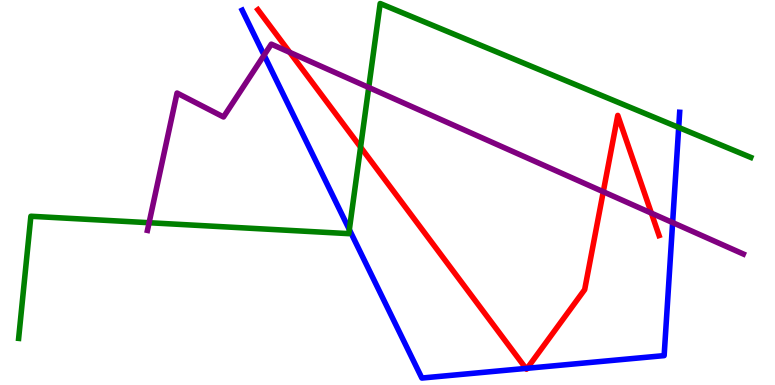[{'lines': ['blue', 'red'], 'intersections': [{'x': 6.79, 'y': 0.431}, {'x': 6.8, 'y': 0.434}]}, {'lines': ['green', 'red'], 'intersections': [{'x': 4.65, 'y': 6.18}]}, {'lines': ['purple', 'red'], 'intersections': [{'x': 3.74, 'y': 8.64}, {'x': 7.78, 'y': 5.02}, {'x': 8.4, 'y': 4.46}]}, {'lines': ['blue', 'green'], 'intersections': [{'x': 4.51, 'y': 4.04}, {'x': 8.76, 'y': 6.69}]}, {'lines': ['blue', 'purple'], 'intersections': [{'x': 3.41, 'y': 8.57}, {'x': 8.68, 'y': 4.22}]}, {'lines': ['green', 'purple'], 'intersections': [{'x': 1.92, 'y': 4.22}, {'x': 4.76, 'y': 7.73}]}]